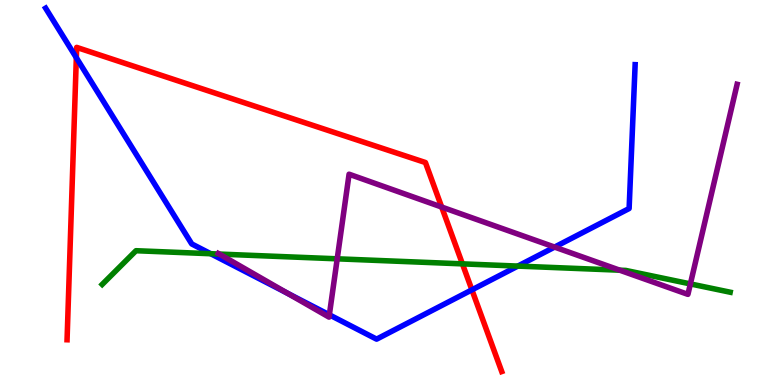[{'lines': ['blue', 'red'], 'intersections': [{'x': 0.985, 'y': 8.5}, {'x': 6.09, 'y': 2.47}]}, {'lines': ['green', 'red'], 'intersections': [{'x': 5.97, 'y': 3.15}]}, {'lines': ['purple', 'red'], 'intersections': [{'x': 5.7, 'y': 4.62}]}, {'lines': ['blue', 'green'], 'intersections': [{'x': 2.72, 'y': 3.41}, {'x': 6.68, 'y': 3.09}]}, {'lines': ['blue', 'purple'], 'intersections': [{'x': 3.71, 'y': 2.38}, {'x': 4.25, 'y': 1.82}, {'x': 7.16, 'y': 3.58}]}, {'lines': ['green', 'purple'], 'intersections': [{'x': 2.83, 'y': 3.4}, {'x': 4.35, 'y': 3.28}, {'x': 8.0, 'y': 2.98}, {'x': 8.91, 'y': 2.63}]}]